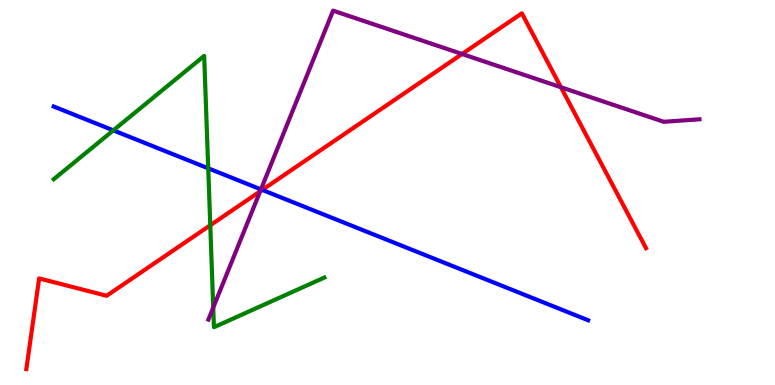[{'lines': ['blue', 'red'], 'intersections': [{'x': 3.38, 'y': 5.07}]}, {'lines': ['green', 'red'], 'intersections': [{'x': 2.71, 'y': 4.15}]}, {'lines': ['purple', 'red'], 'intersections': [{'x': 3.36, 'y': 5.03}, {'x': 5.96, 'y': 8.6}, {'x': 7.24, 'y': 7.73}]}, {'lines': ['blue', 'green'], 'intersections': [{'x': 1.46, 'y': 6.61}, {'x': 2.69, 'y': 5.63}]}, {'lines': ['blue', 'purple'], 'intersections': [{'x': 3.37, 'y': 5.08}]}, {'lines': ['green', 'purple'], 'intersections': [{'x': 2.75, 'y': 2.01}]}]